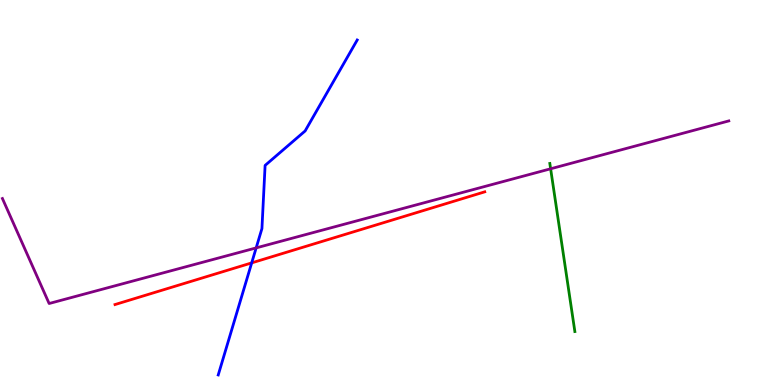[{'lines': ['blue', 'red'], 'intersections': [{'x': 3.25, 'y': 3.17}]}, {'lines': ['green', 'red'], 'intersections': []}, {'lines': ['purple', 'red'], 'intersections': []}, {'lines': ['blue', 'green'], 'intersections': []}, {'lines': ['blue', 'purple'], 'intersections': [{'x': 3.31, 'y': 3.56}]}, {'lines': ['green', 'purple'], 'intersections': [{'x': 7.1, 'y': 5.62}]}]